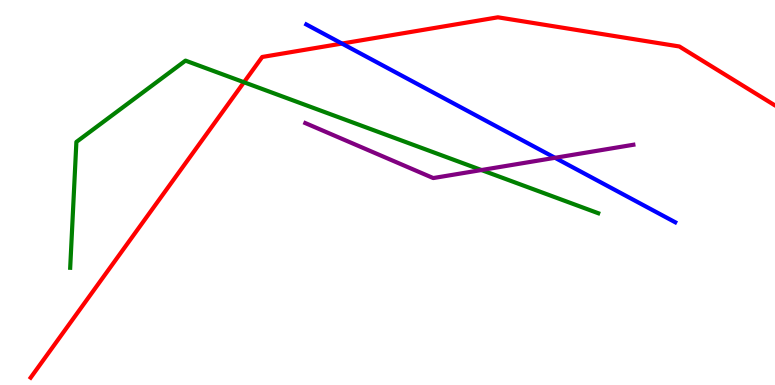[{'lines': ['blue', 'red'], 'intersections': [{'x': 4.41, 'y': 8.87}]}, {'lines': ['green', 'red'], 'intersections': [{'x': 3.15, 'y': 7.86}]}, {'lines': ['purple', 'red'], 'intersections': []}, {'lines': ['blue', 'green'], 'intersections': []}, {'lines': ['blue', 'purple'], 'intersections': [{'x': 7.16, 'y': 5.9}]}, {'lines': ['green', 'purple'], 'intersections': [{'x': 6.21, 'y': 5.58}]}]